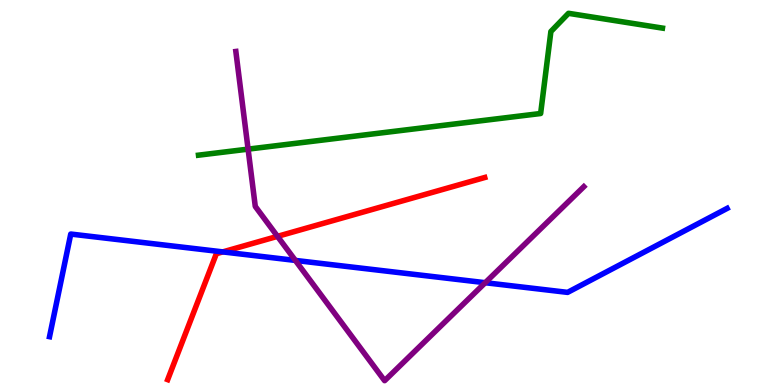[{'lines': ['blue', 'red'], 'intersections': [{'x': 2.87, 'y': 3.46}]}, {'lines': ['green', 'red'], 'intersections': []}, {'lines': ['purple', 'red'], 'intersections': [{'x': 3.58, 'y': 3.86}]}, {'lines': ['blue', 'green'], 'intersections': []}, {'lines': ['blue', 'purple'], 'intersections': [{'x': 3.81, 'y': 3.24}, {'x': 6.26, 'y': 2.66}]}, {'lines': ['green', 'purple'], 'intersections': [{'x': 3.2, 'y': 6.13}]}]